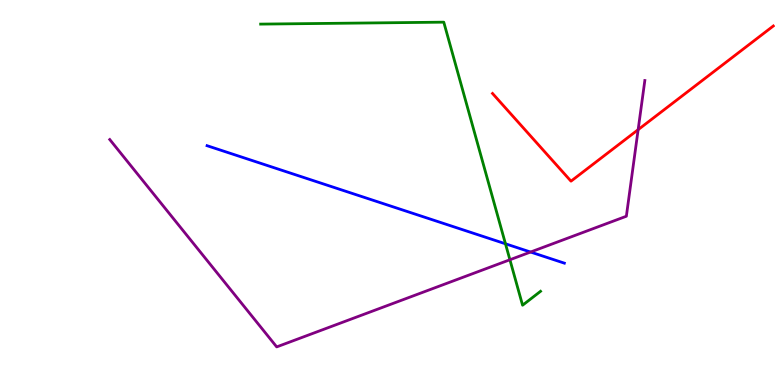[{'lines': ['blue', 'red'], 'intersections': []}, {'lines': ['green', 'red'], 'intersections': []}, {'lines': ['purple', 'red'], 'intersections': [{'x': 8.23, 'y': 6.63}]}, {'lines': ['blue', 'green'], 'intersections': [{'x': 6.52, 'y': 3.67}]}, {'lines': ['blue', 'purple'], 'intersections': [{'x': 6.85, 'y': 3.45}]}, {'lines': ['green', 'purple'], 'intersections': [{'x': 6.58, 'y': 3.25}]}]